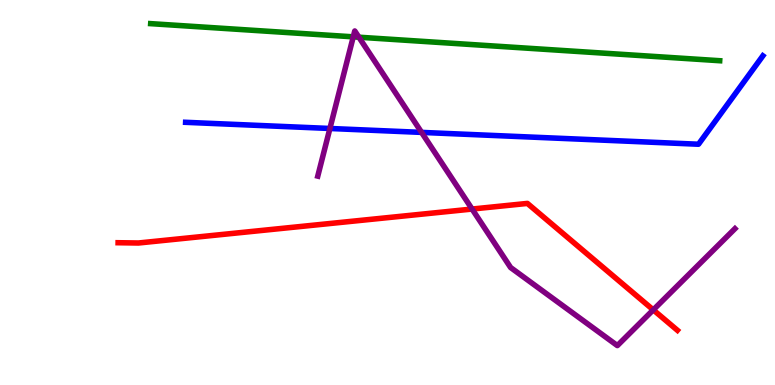[{'lines': ['blue', 'red'], 'intersections': []}, {'lines': ['green', 'red'], 'intersections': []}, {'lines': ['purple', 'red'], 'intersections': [{'x': 6.09, 'y': 4.57}, {'x': 8.43, 'y': 1.95}]}, {'lines': ['blue', 'green'], 'intersections': []}, {'lines': ['blue', 'purple'], 'intersections': [{'x': 4.26, 'y': 6.66}, {'x': 5.44, 'y': 6.56}]}, {'lines': ['green', 'purple'], 'intersections': [{'x': 4.56, 'y': 9.04}, {'x': 4.63, 'y': 9.03}]}]